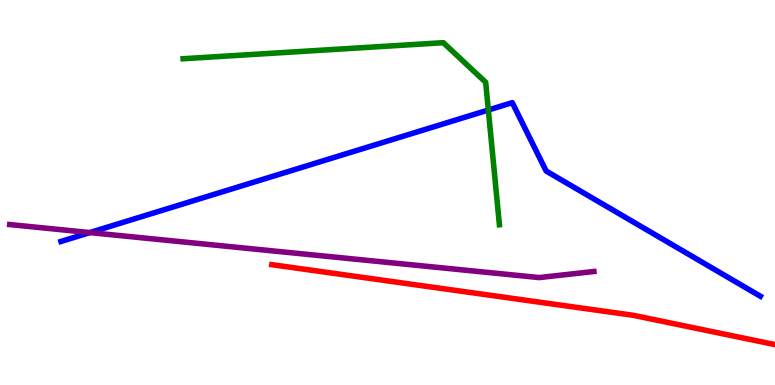[{'lines': ['blue', 'red'], 'intersections': []}, {'lines': ['green', 'red'], 'intersections': []}, {'lines': ['purple', 'red'], 'intersections': []}, {'lines': ['blue', 'green'], 'intersections': [{'x': 6.3, 'y': 7.14}]}, {'lines': ['blue', 'purple'], 'intersections': [{'x': 1.16, 'y': 3.96}]}, {'lines': ['green', 'purple'], 'intersections': []}]